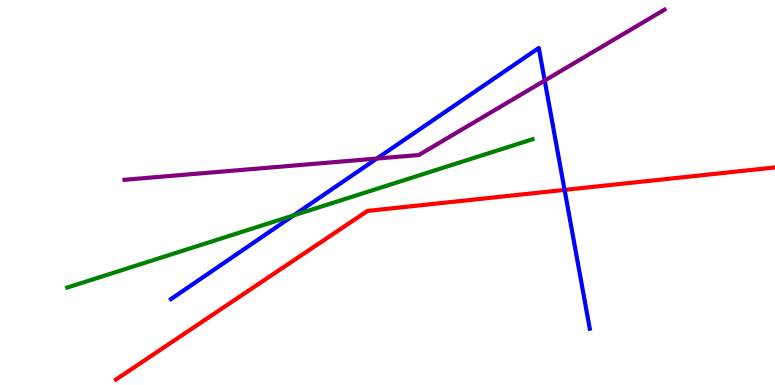[{'lines': ['blue', 'red'], 'intersections': [{'x': 7.28, 'y': 5.07}]}, {'lines': ['green', 'red'], 'intersections': []}, {'lines': ['purple', 'red'], 'intersections': []}, {'lines': ['blue', 'green'], 'intersections': [{'x': 3.79, 'y': 4.4}]}, {'lines': ['blue', 'purple'], 'intersections': [{'x': 4.86, 'y': 5.88}, {'x': 7.03, 'y': 7.91}]}, {'lines': ['green', 'purple'], 'intersections': []}]